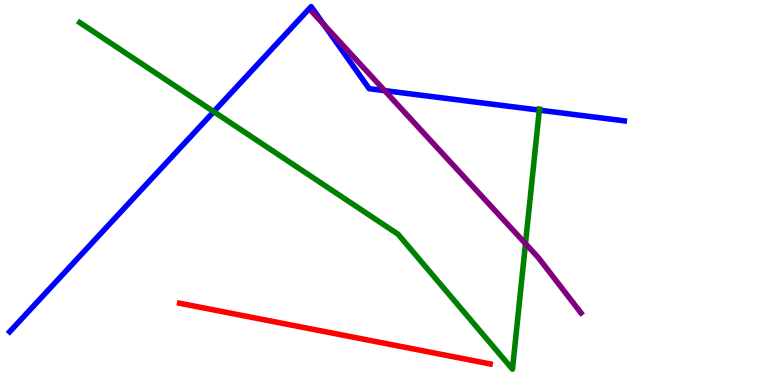[{'lines': ['blue', 'red'], 'intersections': []}, {'lines': ['green', 'red'], 'intersections': []}, {'lines': ['purple', 'red'], 'intersections': []}, {'lines': ['blue', 'green'], 'intersections': [{'x': 2.76, 'y': 7.1}, {'x': 6.96, 'y': 7.14}]}, {'lines': ['blue', 'purple'], 'intersections': [{'x': 4.18, 'y': 9.36}, {'x': 4.96, 'y': 7.65}]}, {'lines': ['green', 'purple'], 'intersections': [{'x': 6.78, 'y': 3.67}]}]